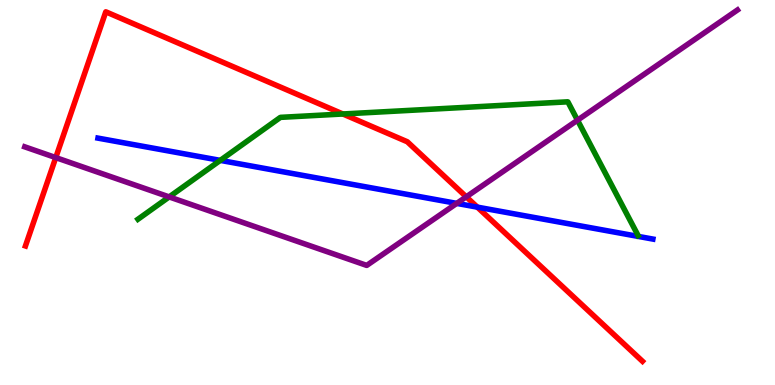[{'lines': ['blue', 'red'], 'intersections': [{'x': 6.16, 'y': 4.62}]}, {'lines': ['green', 'red'], 'intersections': [{'x': 4.42, 'y': 7.04}]}, {'lines': ['purple', 'red'], 'intersections': [{'x': 0.72, 'y': 5.91}, {'x': 6.02, 'y': 4.89}]}, {'lines': ['blue', 'green'], 'intersections': [{'x': 2.84, 'y': 5.83}]}, {'lines': ['blue', 'purple'], 'intersections': [{'x': 5.89, 'y': 4.72}]}, {'lines': ['green', 'purple'], 'intersections': [{'x': 2.18, 'y': 4.89}, {'x': 7.45, 'y': 6.88}]}]